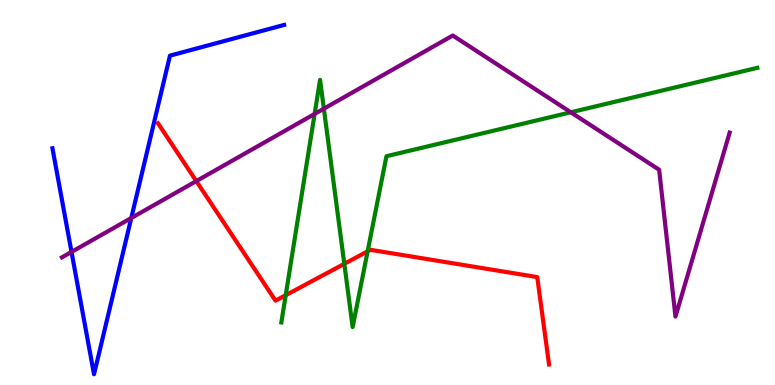[{'lines': ['blue', 'red'], 'intersections': []}, {'lines': ['green', 'red'], 'intersections': [{'x': 3.69, 'y': 2.33}, {'x': 4.44, 'y': 3.15}, {'x': 4.74, 'y': 3.47}]}, {'lines': ['purple', 'red'], 'intersections': [{'x': 2.53, 'y': 5.3}]}, {'lines': ['blue', 'green'], 'intersections': []}, {'lines': ['blue', 'purple'], 'intersections': [{'x': 0.923, 'y': 3.46}, {'x': 1.69, 'y': 4.34}]}, {'lines': ['green', 'purple'], 'intersections': [{'x': 4.06, 'y': 7.04}, {'x': 4.18, 'y': 7.18}, {'x': 7.37, 'y': 7.08}]}]